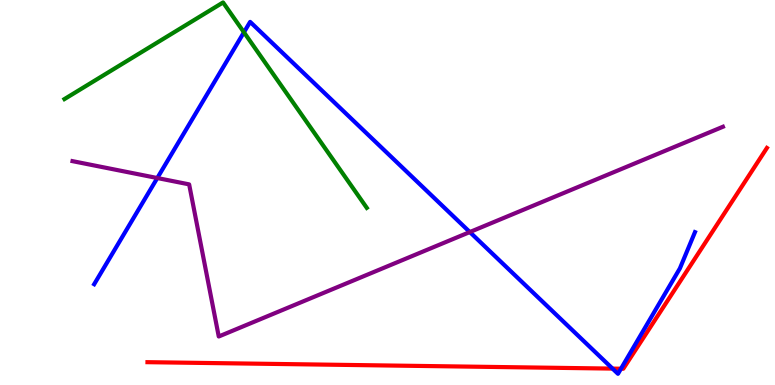[{'lines': ['blue', 'red'], 'intersections': [{'x': 7.9, 'y': 0.426}, {'x': 8.01, 'y': 0.423}]}, {'lines': ['green', 'red'], 'intersections': []}, {'lines': ['purple', 'red'], 'intersections': []}, {'lines': ['blue', 'green'], 'intersections': [{'x': 3.15, 'y': 9.16}]}, {'lines': ['blue', 'purple'], 'intersections': [{'x': 2.03, 'y': 5.38}, {'x': 6.06, 'y': 3.97}]}, {'lines': ['green', 'purple'], 'intersections': []}]